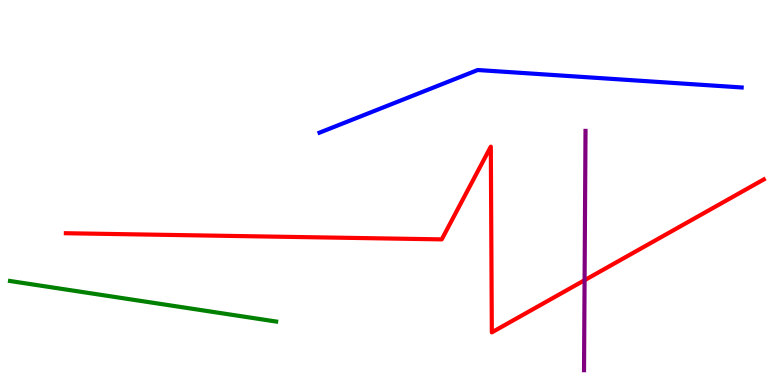[{'lines': ['blue', 'red'], 'intersections': []}, {'lines': ['green', 'red'], 'intersections': []}, {'lines': ['purple', 'red'], 'intersections': [{'x': 7.54, 'y': 2.72}]}, {'lines': ['blue', 'green'], 'intersections': []}, {'lines': ['blue', 'purple'], 'intersections': []}, {'lines': ['green', 'purple'], 'intersections': []}]